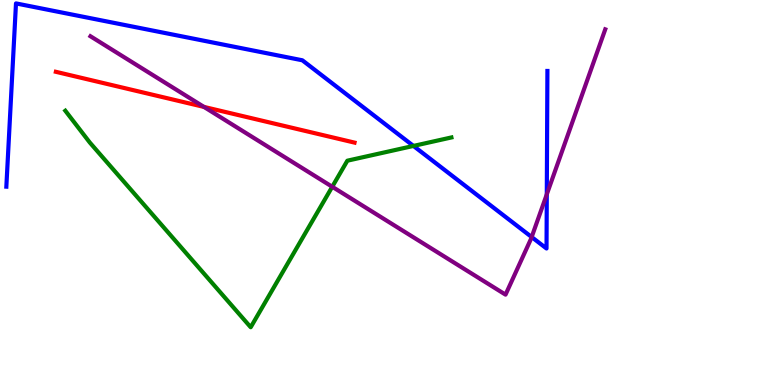[{'lines': ['blue', 'red'], 'intersections': []}, {'lines': ['green', 'red'], 'intersections': []}, {'lines': ['purple', 'red'], 'intersections': [{'x': 2.63, 'y': 7.22}]}, {'lines': ['blue', 'green'], 'intersections': [{'x': 5.33, 'y': 6.21}]}, {'lines': ['blue', 'purple'], 'intersections': [{'x': 6.86, 'y': 3.84}, {'x': 7.06, 'y': 4.95}]}, {'lines': ['green', 'purple'], 'intersections': [{'x': 4.29, 'y': 5.15}]}]